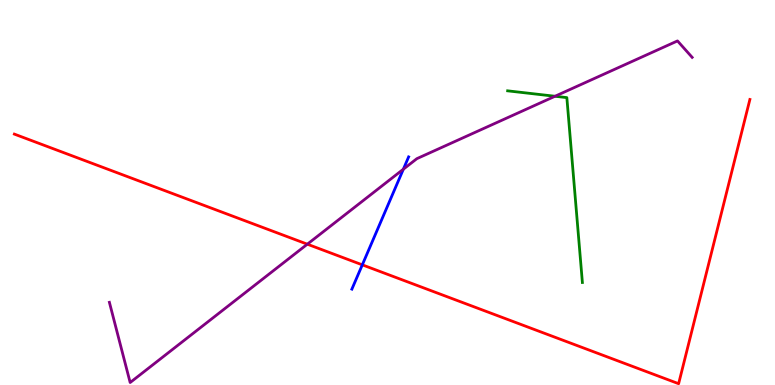[{'lines': ['blue', 'red'], 'intersections': [{'x': 4.67, 'y': 3.12}]}, {'lines': ['green', 'red'], 'intersections': []}, {'lines': ['purple', 'red'], 'intersections': [{'x': 3.97, 'y': 3.66}]}, {'lines': ['blue', 'green'], 'intersections': []}, {'lines': ['blue', 'purple'], 'intersections': [{'x': 5.2, 'y': 5.6}]}, {'lines': ['green', 'purple'], 'intersections': [{'x': 7.16, 'y': 7.5}]}]